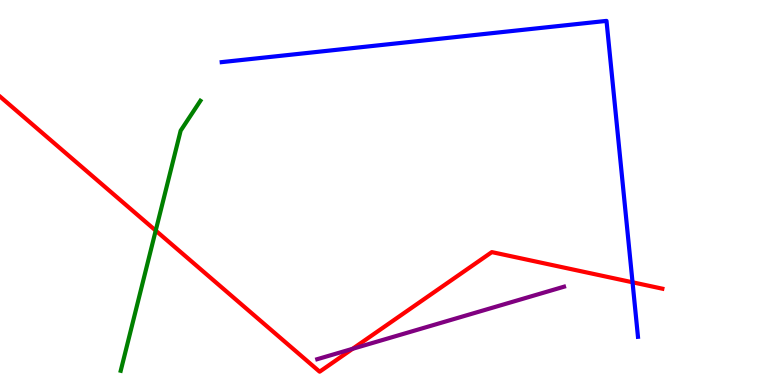[{'lines': ['blue', 'red'], 'intersections': [{'x': 8.16, 'y': 2.67}]}, {'lines': ['green', 'red'], 'intersections': [{'x': 2.01, 'y': 4.01}]}, {'lines': ['purple', 'red'], 'intersections': [{'x': 4.55, 'y': 0.94}]}, {'lines': ['blue', 'green'], 'intersections': []}, {'lines': ['blue', 'purple'], 'intersections': []}, {'lines': ['green', 'purple'], 'intersections': []}]